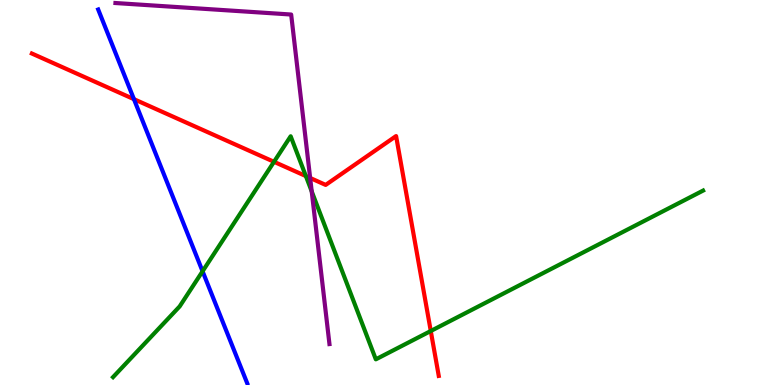[{'lines': ['blue', 'red'], 'intersections': [{'x': 1.73, 'y': 7.42}]}, {'lines': ['green', 'red'], 'intersections': [{'x': 3.54, 'y': 5.8}, {'x': 3.95, 'y': 5.43}, {'x': 5.56, 'y': 1.4}]}, {'lines': ['purple', 'red'], 'intersections': [{'x': 4.0, 'y': 5.38}]}, {'lines': ['blue', 'green'], 'intersections': [{'x': 2.61, 'y': 2.95}]}, {'lines': ['blue', 'purple'], 'intersections': []}, {'lines': ['green', 'purple'], 'intersections': [{'x': 4.02, 'y': 5.03}]}]